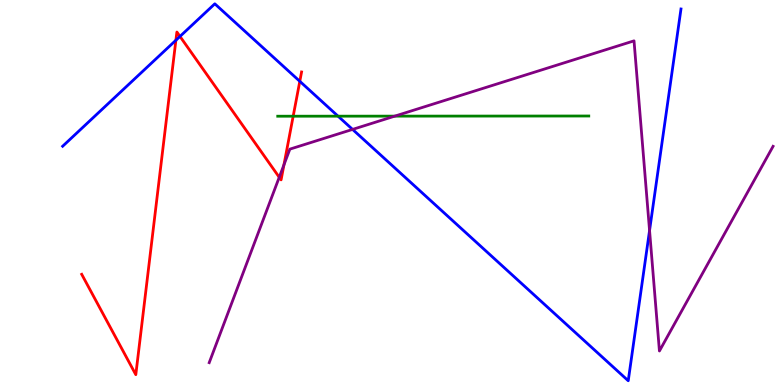[{'lines': ['blue', 'red'], 'intersections': [{'x': 2.27, 'y': 8.95}, {'x': 2.32, 'y': 9.05}, {'x': 3.87, 'y': 7.89}]}, {'lines': ['green', 'red'], 'intersections': [{'x': 3.78, 'y': 6.98}]}, {'lines': ['purple', 'red'], 'intersections': [{'x': 3.6, 'y': 5.4}, {'x': 3.66, 'y': 5.72}]}, {'lines': ['blue', 'green'], 'intersections': [{'x': 4.36, 'y': 6.98}]}, {'lines': ['blue', 'purple'], 'intersections': [{'x': 4.55, 'y': 6.64}, {'x': 8.38, 'y': 4.01}]}, {'lines': ['green', 'purple'], 'intersections': [{'x': 5.09, 'y': 6.98}]}]